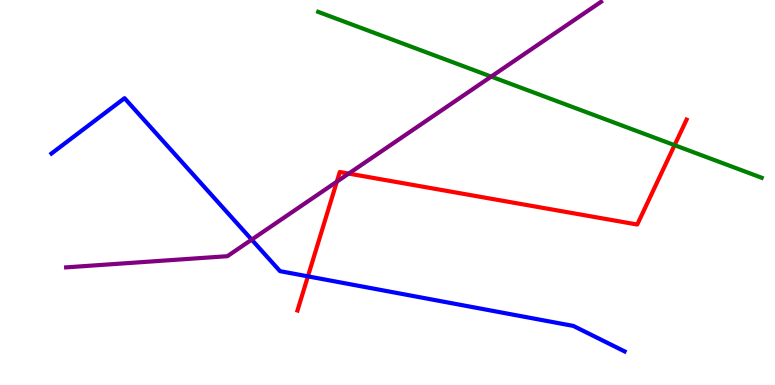[{'lines': ['blue', 'red'], 'intersections': [{'x': 3.97, 'y': 2.82}]}, {'lines': ['green', 'red'], 'intersections': [{'x': 8.7, 'y': 6.23}]}, {'lines': ['purple', 'red'], 'intersections': [{'x': 4.35, 'y': 5.28}, {'x': 4.5, 'y': 5.49}]}, {'lines': ['blue', 'green'], 'intersections': []}, {'lines': ['blue', 'purple'], 'intersections': [{'x': 3.25, 'y': 3.78}]}, {'lines': ['green', 'purple'], 'intersections': [{'x': 6.34, 'y': 8.01}]}]